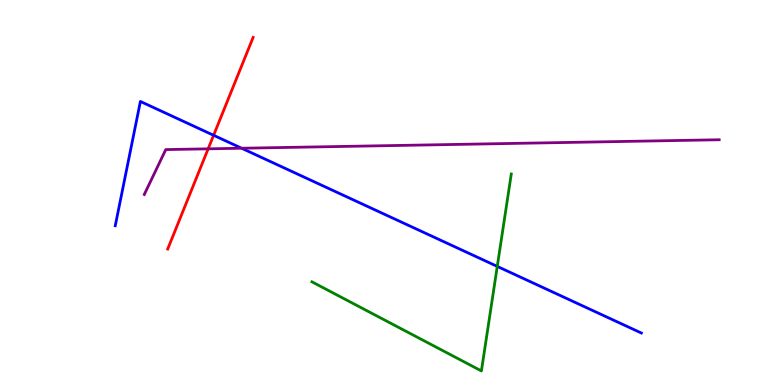[{'lines': ['blue', 'red'], 'intersections': [{'x': 2.76, 'y': 6.49}]}, {'lines': ['green', 'red'], 'intersections': []}, {'lines': ['purple', 'red'], 'intersections': [{'x': 2.69, 'y': 6.13}]}, {'lines': ['blue', 'green'], 'intersections': [{'x': 6.42, 'y': 3.08}]}, {'lines': ['blue', 'purple'], 'intersections': [{'x': 3.12, 'y': 6.15}]}, {'lines': ['green', 'purple'], 'intersections': []}]